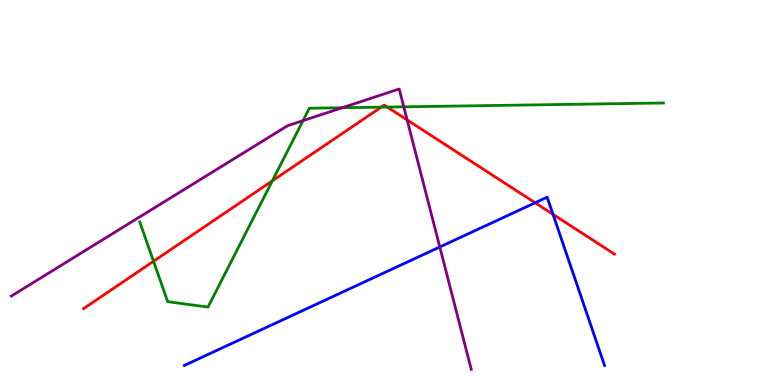[{'lines': ['blue', 'red'], 'intersections': [{'x': 6.9, 'y': 4.73}, {'x': 7.14, 'y': 4.43}]}, {'lines': ['green', 'red'], 'intersections': [{'x': 1.98, 'y': 3.21}, {'x': 3.51, 'y': 5.3}, {'x': 4.92, 'y': 7.22}, {'x': 5.0, 'y': 7.22}]}, {'lines': ['purple', 'red'], 'intersections': [{'x': 5.25, 'y': 6.88}]}, {'lines': ['blue', 'green'], 'intersections': []}, {'lines': ['blue', 'purple'], 'intersections': [{'x': 5.67, 'y': 3.58}]}, {'lines': ['green', 'purple'], 'intersections': [{'x': 3.91, 'y': 6.87}, {'x': 4.42, 'y': 7.2}, {'x': 5.21, 'y': 7.23}]}]